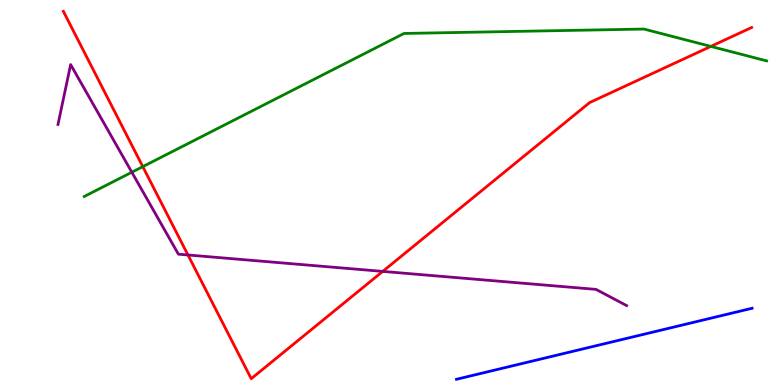[{'lines': ['blue', 'red'], 'intersections': []}, {'lines': ['green', 'red'], 'intersections': [{'x': 1.84, 'y': 5.67}, {'x': 9.17, 'y': 8.79}]}, {'lines': ['purple', 'red'], 'intersections': [{'x': 2.43, 'y': 3.38}, {'x': 4.94, 'y': 2.95}]}, {'lines': ['blue', 'green'], 'intersections': []}, {'lines': ['blue', 'purple'], 'intersections': []}, {'lines': ['green', 'purple'], 'intersections': [{'x': 1.7, 'y': 5.53}]}]